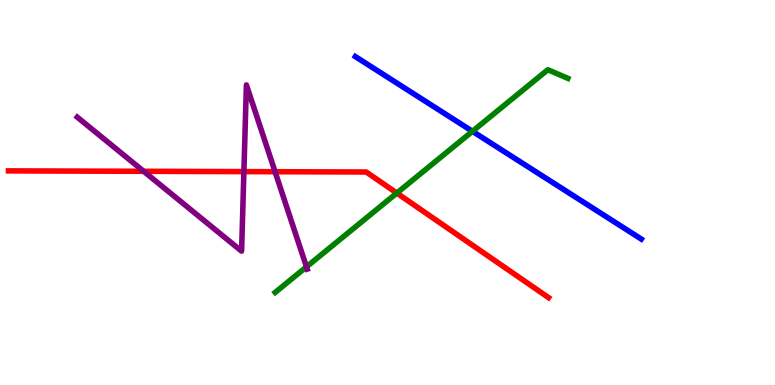[{'lines': ['blue', 'red'], 'intersections': []}, {'lines': ['green', 'red'], 'intersections': [{'x': 5.12, 'y': 4.99}]}, {'lines': ['purple', 'red'], 'intersections': [{'x': 1.85, 'y': 5.55}, {'x': 3.15, 'y': 5.54}, {'x': 3.55, 'y': 5.54}]}, {'lines': ['blue', 'green'], 'intersections': [{'x': 6.1, 'y': 6.59}]}, {'lines': ['blue', 'purple'], 'intersections': []}, {'lines': ['green', 'purple'], 'intersections': [{'x': 3.95, 'y': 3.07}]}]